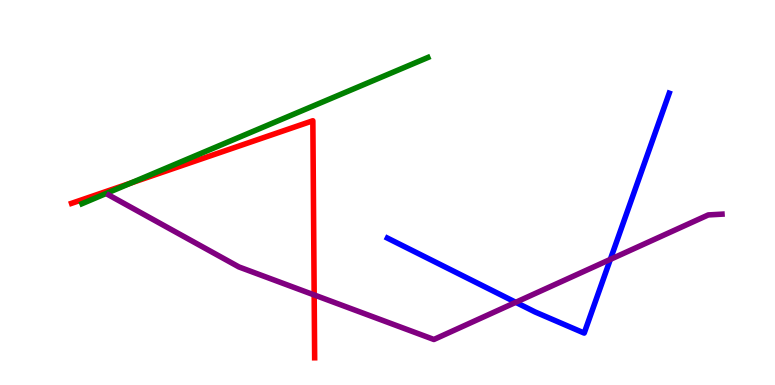[{'lines': ['blue', 'red'], 'intersections': []}, {'lines': ['green', 'red'], 'intersections': [{'x': 1.69, 'y': 5.25}]}, {'lines': ['purple', 'red'], 'intersections': [{'x': 4.05, 'y': 2.34}]}, {'lines': ['blue', 'green'], 'intersections': []}, {'lines': ['blue', 'purple'], 'intersections': [{'x': 6.66, 'y': 2.15}, {'x': 7.88, 'y': 3.26}]}, {'lines': ['green', 'purple'], 'intersections': []}]